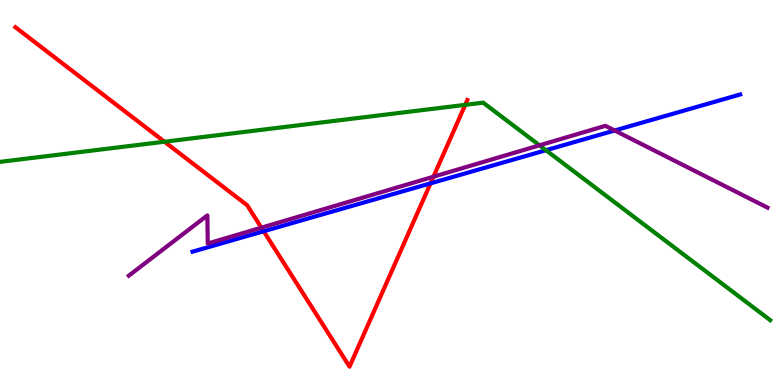[{'lines': ['blue', 'red'], 'intersections': [{'x': 3.4, 'y': 3.99}, {'x': 5.56, 'y': 5.24}]}, {'lines': ['green', 'red'], 'intersections': [{'x': 2.12, 'y': 6.32}, {'x': 6.0, 'y': 7.28}]}, {'lines': ['purple', 'red'], 'intersections': [{'x': 3.37, 'y': 4.09}, {'x': 5.59, 'y': 5.41}]}, {'lines': ['blue', 'green'], 'intersections': [{'x': 7.04, 'y': 6.1}]}, {'lines': ['blue', 'purple'], 'intersections': [{'x': 7.93, 'y': 6.61}]}, {'lines': ['green', 'purple'], 'intersections': [{'x': 6.96, 'y': 6.23}]}]